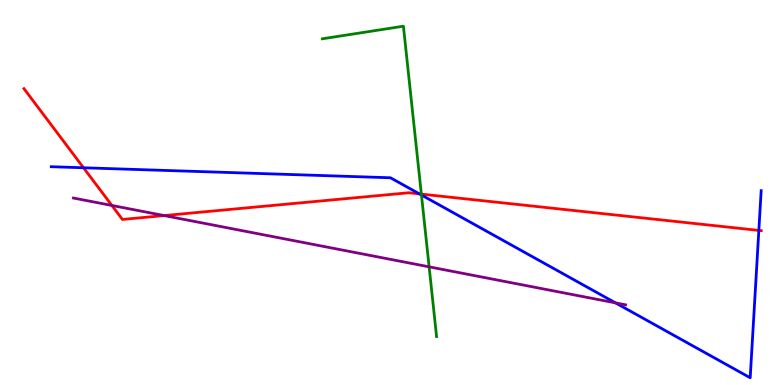[{'lines': ['blue', 'red'], 'intersections': [{'x': 1.08, 'y': 5.64}, {'x': 5.41, 'y': 4.96}, {'x': 9.79, 'y': 4.02}]}, {'lines': ['green', 'red'], 'intersections': [{'x': 5.44, 'y': 4.96}]}, {'lines': ['purple', 'red'], 'intersections': [{'x': 1.44, 'y': 4.66}, {'x': 2.12, 'y': 4.4}]}, {'lines': ['blue', 'green'], 'intersections': [{'x': 5.44, 'y': 4.93}]}, {'lines': ['blue', 'purple'], 'intersections': [{'x': 7.94, 'y': 2.13}]}, {'lines': ['green', 'purple'], 'intersections': [{'x': 5.54, 'y': 3.07}]}]